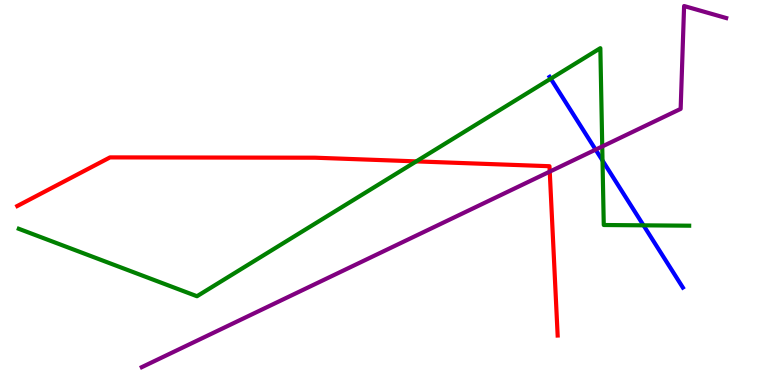[{'lines': ['blue', 'red'], 'intersections': []}, {'lines': ['green', 'red'], 'intersections': [{'x': 5.37, 'y': 5.81}]}, {'lines': ['purple', 'red'], 'intersections': [{'x': 7.09, 'y': 5.54}]}, {'lines': ['blue', 'green'], 'intersections': [{'x': 7.11, 'y': 7.96}, {'x': 7.77, 'y': 5.83}, {'x': 8.3, 'y': 4.15}]}, {'lines': ['blue', 'purple'], 'intersections': [{'x': 7.69, 'y': 6.11}]}, {'lines': ['green', 'purple'], 'intersections': [{'x': 7.77, 'y': 6.2}]}]